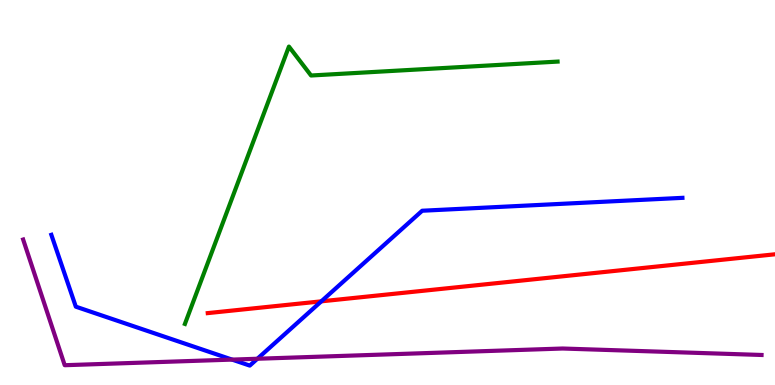[{'lines': ['blue', 'red'], 'intersections': [{'x': 4.15, 'y': 2.17}]}, {'lines': ['green', 'red'], 'intersections': []}, {'lines': ['purple', 'red'], 'intersections': []}, {'lines': ['blue', 'green'], 'intersections': []}, {'lines': ['blue', 'purple'], 'intersections': [{'x': 2.99, 'y': 0.66}, {'x': 3.32, 'y': 0.682}]}, {'lines': ['green', 'purple'], 'intersections': []}]